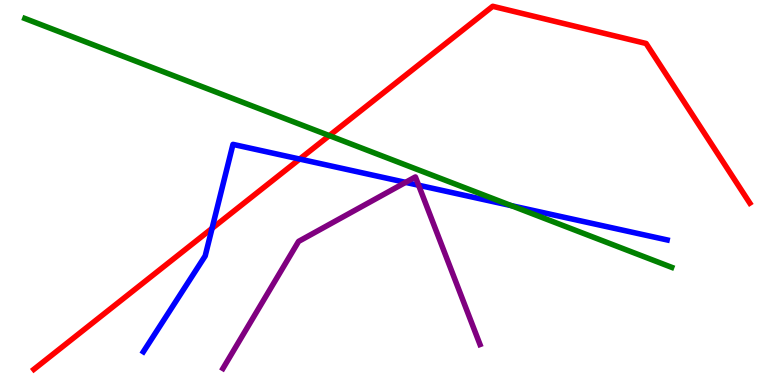[{'lines': ['blue', 'red'], 'intersections': [{'x': 2.74, 'y': 4.07}, {'x': 3.87, 'y': 5.87}]}, {'lines': ['green', 'red'], 'intersections': [{'x': 4.25, 'y': 6.48}]}, {'lines': ['purple', 'red'], 'intersections': []}, {'lines': ['blue', 'green'], 'intersections': [{'x': 6.6, 'y': 4.66}]}, {'lines': ['blue', 'purple'], 'intersections': [{'x': 5.23, 'y': 5.26}, {'x': 5.4, 'y': 5.19}]}, {'lines': ['green', 'purple'], 'intersections': []}]